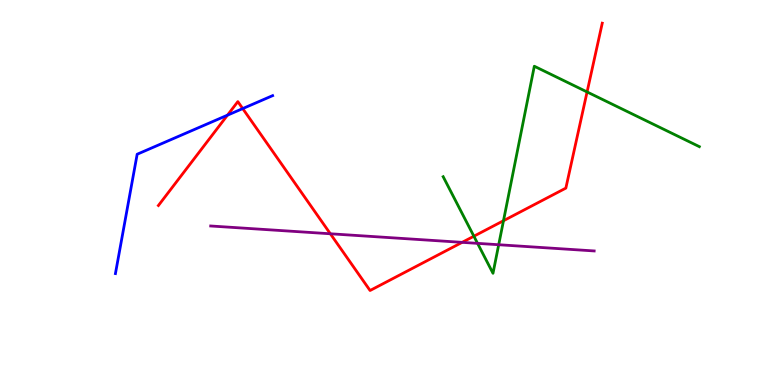[{'lines': ['blue', 'red'], 'intersections': [{'x': 2.94, 'y': 7.01}, {'x': 3.13, 'y': 7.18}]}, {'lines': ['green', 'red'], 'intersections': [{'x': 6.11, 'y': 3.86}, {'x': 6.5, 'y': 4.27}, {'x': 7.58, 'y': 7.61}]}, {'lines': ['purple', 'red'], 'intersections': [{'x': 4.26, 'y': 3.93}, {'x': 5.96, 'y': 3.71}]}, {'lines': ['blue', 'green'], 'intersections': []}, {'lines': ['blue', 'purple'], 'intersections': []}, {'lines': ['green', 'purple'], 'intersections': [{'x': 6.16, 'y': 3.68}, {'x': 6.43, 'y': 3.64}]}]